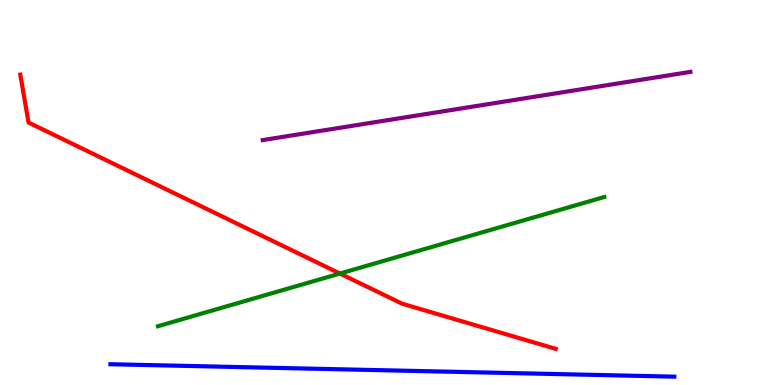[{'lines': ['blue', 'red'], 'intersections': []}, {'lines': ['green', 'red'], 'intersections': [{'x': 4.39, 'y': 2.89}]}, {'lines': ['purple', 'red'], 'intersections': []}, {'lines': ['blue', 'green'], 'intersections': []}, {'lines': ['blue', 'purple'], 'intersections': []}, {'lines': ['green', 'purple'], 'intersections': []}]